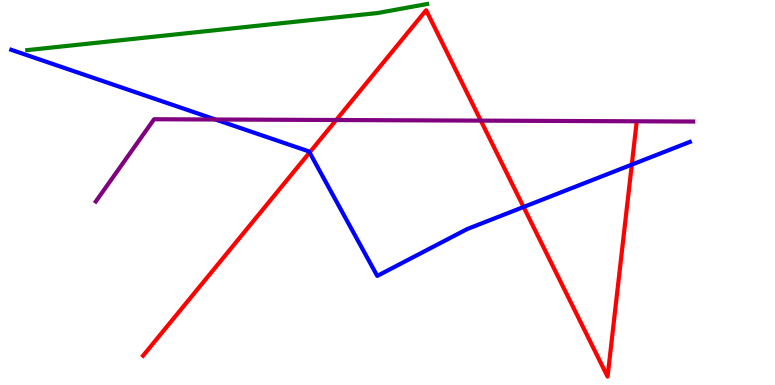[{'lines': ['blue', 'red'], 'intersections': [{'x': 3.99, 'y': 6.04}, {'x': 6.76, 'y': 4.62}, {'x': 8.15, 'y': 5.72}]}, {'lines': ['green', 'red'], 'intersections': []}, {'lines': ['purple', 'red'], 'intersections': [{'x': 4.34, 'y': 6.88}, {'x': 6.2, 'y': 6.87}]}, {'lines': ['blue', 'green'], 'intersections': []}, {'lines': ['blue', 'purple'], 'intersections': [{'x': 2.78, 'y': 6.9}]}, {'lines': ['green', 'purple'], 'intersections': []}]